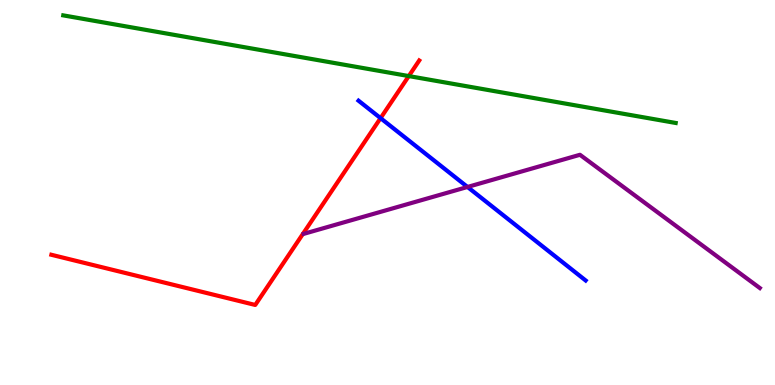[{'lines': ['blue', 'red'], 'intersections': [{'x': 4.91, 'y': 6.93}]}, {'lines': ['green', 'red'], 'intersections': [{'x': 5.27, 'y': 8.02}]}, {'lines': ['purple', 'red'], 'intersections': []}, {'lines': ['blue', 'green'], 'intersections': []}, {'lines': ['blue', 'purple'], 'intersections': [{'x': 6.03, 'y': 5.14}]}, {'lines': ['green', 'purple'], 'intersections': []}]